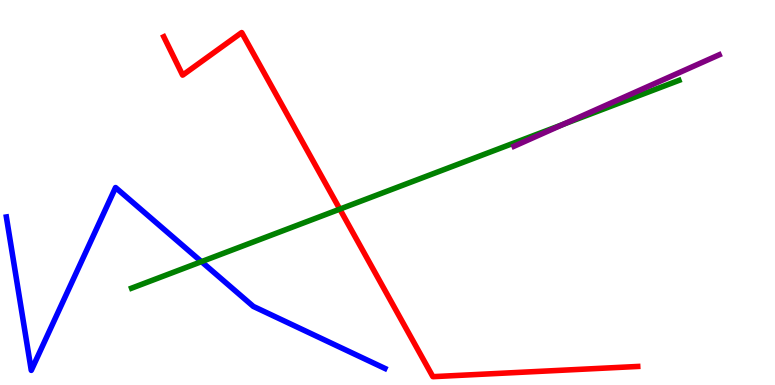[{'lines': ['blue', 'red'], 'intersections': []}, {'lines': ['green', 'red'], 'intersections': [{'x': 4.38, 'y': 4.57}]}, {'lines': ['purple', 'red'], 'intersections': []}, {'lines': ['blue', 'green'], 'intersections': [{'x': 2.6, 'y': 3.2}]}, {'lines': ['blue', 'purple'], 'intersections': []}, {'lines': ['green', 'purple'], 'intersections': [{'x': 7.27, 'y': 6.77}]}]